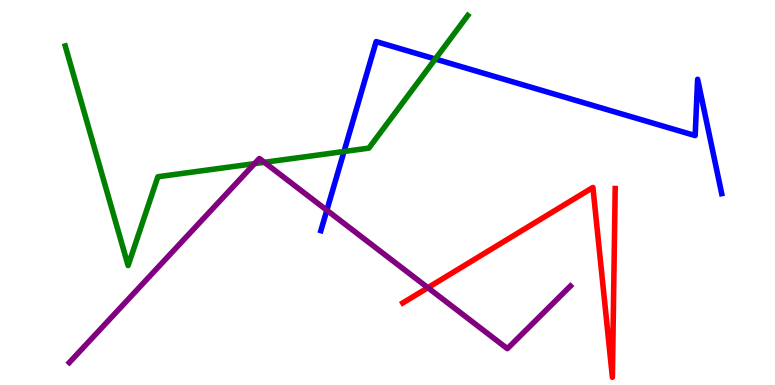[{'lines': ['blue', 'red'], 'intersections': []}, {'lines': ['green', 'red'], 'intersections': []}, {'lines': ['purple', 'red'], 'intersections': [{'x': 5.52, 'y': 2.53}]}, {'lines': ['blue', 'green'], 'intersections': [{'x': 4.44, 'y': 6.06}, {'x': 5.62, 'y': 8.47}]}, {'lines': ['blue', 'purple'], 'intersections': [{'x': 4.22, 'y': 4.54}]}, {'lines': ['green', 'purple'], 'intersections': [{'x': 3.28, 'y': 5.75}, {'x': 3.41, 'y': 5.78}]}]